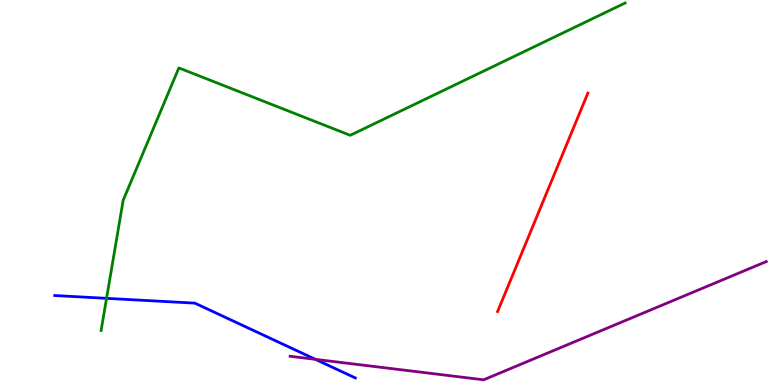[{'lines': ['blue', 'red'], 'intersections': []}, {'lines': ['green', 'red'], 'intersections': []}, {'lines': ['purple', 'red'], 'intersections': []}, {'lines': ['blue', 'green'], 'intersections': [{'x': 1.37, 'y': 2.25}]}, {'lines': ['blue', 'purple'], 'intersections': [{'x': 4.07, 'y': 0.666}]}, {'lines': ['green', 'purple'], 'intersections': []}]